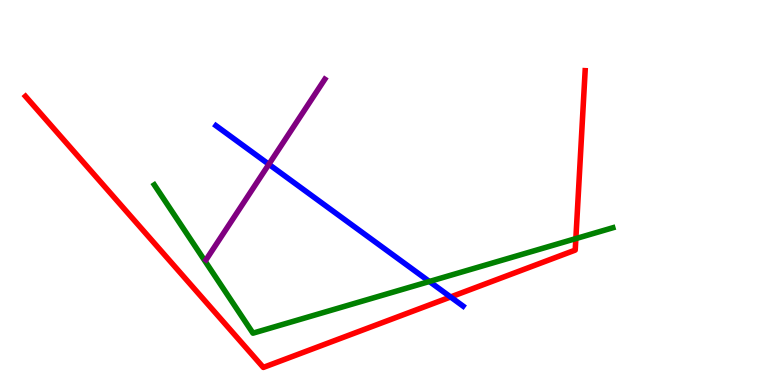[{'lines': ['blue', 'red'], 'intersections': [{'x': 5.81, 'y': 2.29}]}, {'lines': ['green', 'red'], 'intersections': [{'x': 7.43, 'y': 3.8}]}, {'lines': ['purple', 'red'], 'intersections': []}, {'lines': ['blue', 'green'], 'intersections': [{'x': 5.54, 'y': 2.69}]}, {'lines': ['blue', 'purple'], 'intersections': [{'x': 3.47, 'y': 5.73}]}, {'lines': ['green', 'purple'], 'intersections': []}]